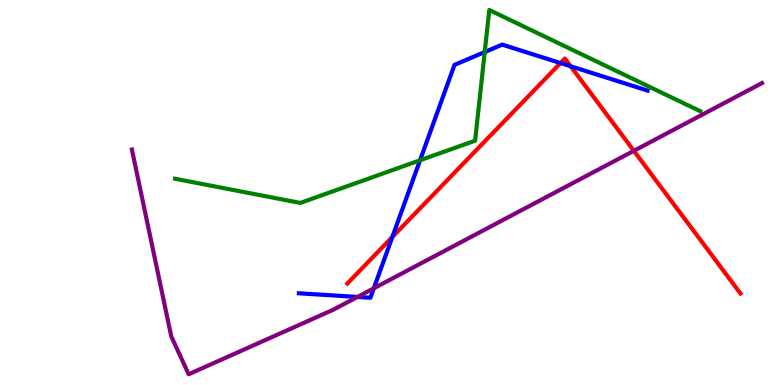[{'lines': ['blue', 'red'], 'intersections': [{'x': 5.06, 'y': 3.84}, {'x': 7.23, 'y': 8.36}, {'x': 7.36, 'y': 8.28}]}, {'lines': ['green', 'red'], 'intersections': []}, {'lines': ['purple', 'red'], 'intersections': [{'x': 8.18, 'y': 6.08}]}, {'lines': ['blue', 'green'], 'intersections': [{'x': 5.42, 'y': 5.84}, {'x': 6.25, 'y': 8.65}]}, {'lines': ['blue', 'purple'], 'intersections': [{'x': 4.61, 'y': 2.29}, {'x': 4.82, 'y': 2.51}]}, {'lines': ['green', 'purple'], 'intersections': []}]